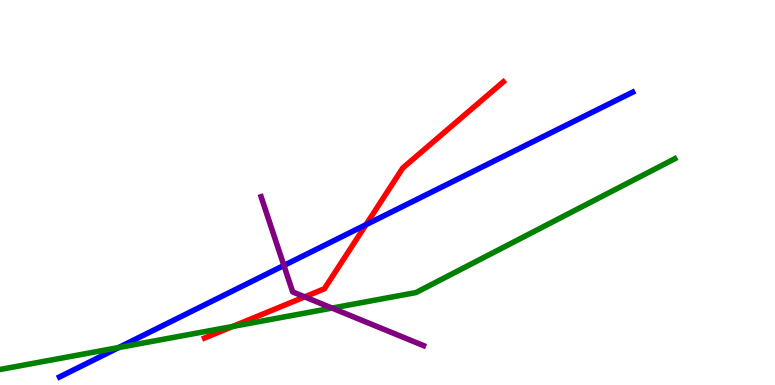[{'lines': ['blue', 'red'], 'intersections': [{'x': 4.72, 'y': 4.16}]}, {'lines': ['green', 'red'], 'intersections': [{'x': 3.0, 'y': 1.52}]}, {'lines': ['purple', 'red'], 'intersections': [{'x': 3.93, 'y': 2.29}]}, {'lines': ['blue', 'green'], 'intersections': [{'x': 1.53, 'y': 0.973}]}, {'lines': ['blue', 'purple'], 'intersections': [{'x': 3.66, 'y': 3.1}]}, {'lines': ['green', 'purple'], 'intersections': [{'x': 4.28, 'y': 2.0}]}]